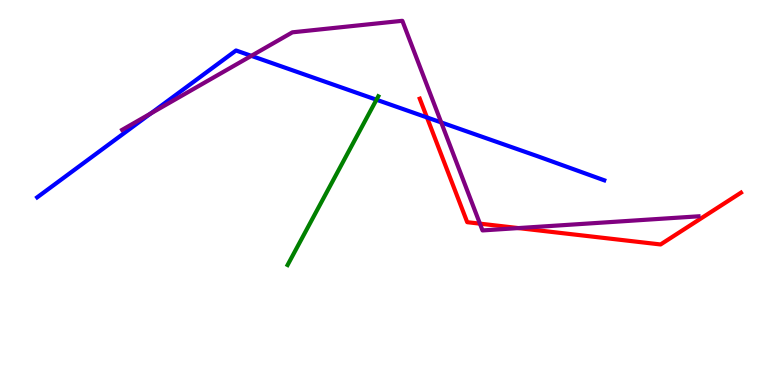[{'lines': ['blue', 'red'], 'intersections': [{'x': 5.51, 'y': 6.95}]}, {'lines': ['green', 'red'], 'intersections': []}, {'lines': ['purple', 'red'], 'intersections': [{'x': 6.19, 'y': 4.19}, {'x': 6.69, 'y': 4.08}]}, {'lines': ['blue', 'green'], 'intersections': [{'x': 4.86, 'y': 7.41}]}, {'lines': ['blue', 'purple'], 'intersections': [{'x': 1.95, 'y': 7.05}, {'x': 3.24, 'y': 8.55}, {'x': 5.69, 'y': 6.82}]}, {'lines': ['green', 'purple'], 'intersections': []}]